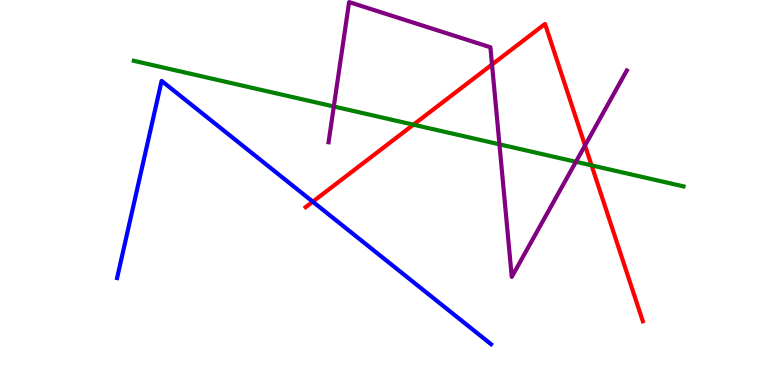[{'lines': ['blue', 'red'], 'intersections': [{'x': 4.04, 'y': 4.76}]}, {'lines': ['green', 'red'], 'intersections': [{'x': 5.33, 'y': 6.76}, {'x': 7.63, 'y': 5.7}]}, {'lines': ['purple', 'red'], 'intersections': [{'x': 6.35, 'y': 8.32}, {'x': 7.55, 'y': 6.22}]}, {'lines': ['blue', 'green'], 'intersections': []}, {'lines': ['blue', 'purple'], 'intersections': []}, {'lines': ['green', 'purple'], 'intersections': [{'x': 4.31, 'y': 7.23}, {'x': 6.44, 'y': 6.25}, {'x': 7.43, 'y': 5.8}]}]